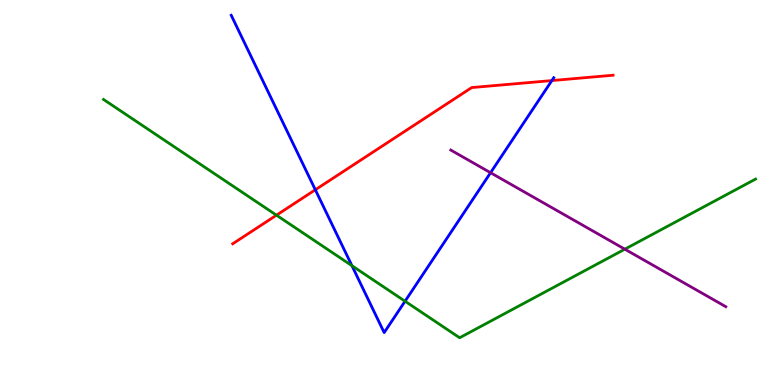[{'lines': ['blue', 'red'], 'intersections': [{'x': 4.07, 'y': 5.07}, {'x': 7.12, 'y': 7.91}]}, {'lines': ['green', 'red'], 'intersections': [{'x': 3.57, 'y': 4.41}]}, {'lines': ['purple', 'red'], 'intersections': []}, {'lines': ['blue', 'green'], 'intersections': [{'x': 4.54, 'y': 3.1}, {'x': 5.23, 'y': 2.18}]}, {'lines': ['blue', 'purple'], 'intersections': [{'x': 6.33, 'y': 5.51}]}, {'lines': ['green', 'purple'], 'intersections': [{'x': 8.06, 'y': 3.53}]}]